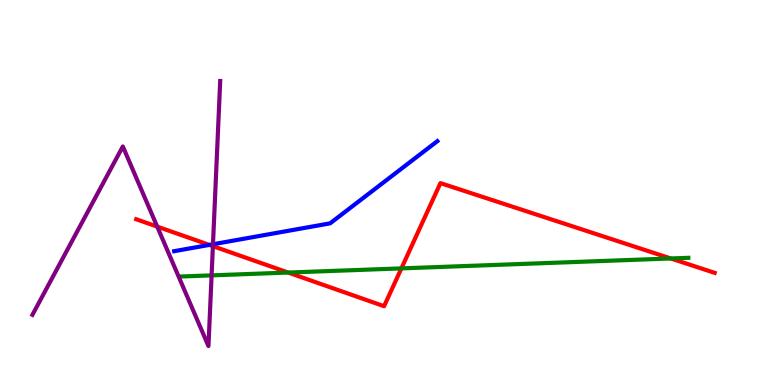[{'lines': ['blue', 'red'], 'intersections': [{'x': 2.7, 'y': 3.64}]}, {'lines': ['green', 'red'], 'intersections': [{'x': 3.72, 'y': 2.92}, {'x': 5.18, 'y': 3.03}, {'x': 8.65, 'y': 3.29}]}, {'lines': ['purple', 'red'], 'intersections': [{'x': 2.03, 'y': 4.11}, {'x': 2.75, 'y': 3.61}]}, {'lines': ['blue', 'green'], 'intersections': []}, {'lines': ['blue', 'purple'], 'intersections': [{'x': 2.75, 'y': 3.66}]}, {'lines': ['green', 'purple'], 'intersections': [{'x': 2.73, 'y': 2.85}]}]